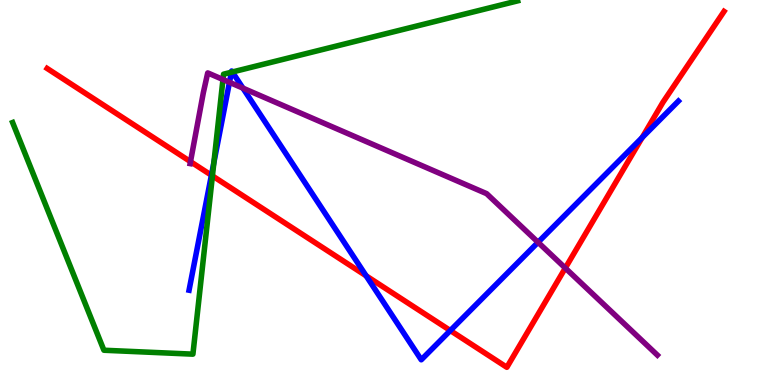[{'lines': ['blue', 'red'], 'intersections': [{'x': 2.73, 'y': 5.45}, {'x': 4.72, 'y': 2.84}, {'x': 5.81, 'y': 1.41}, {'x': 8.29, 'y': 6.43}]}, {'lines': ['green', 'red'], 'intersections': [{'x': 2.74, 'y': 5.43}]}, {'lines': ['purple', 'red'], 'intersections': [{'x': 2.46, 'y': 5.8}, {'x': 7.29, 'y': 3.04}]}, {'lines': ['blue', 'green'], 'intersections': [{'x': 2.76, 'y': 5.78}, {'x': 2.99, 'y': 8.12}, {'x': 3.0, 'y': 8.13}]}, {'lines': ['blue', 'purple'], 'intersections': [{'x': 2.96, 'y': 7.86}, {'x': 3.13, 'y': 7.71}, {'x': 6.94, 'y': 3.71}]}, {'lines': ['green', 'purple'], 'intersections': [{'x': 2.88, 'y': 7.94}]}]